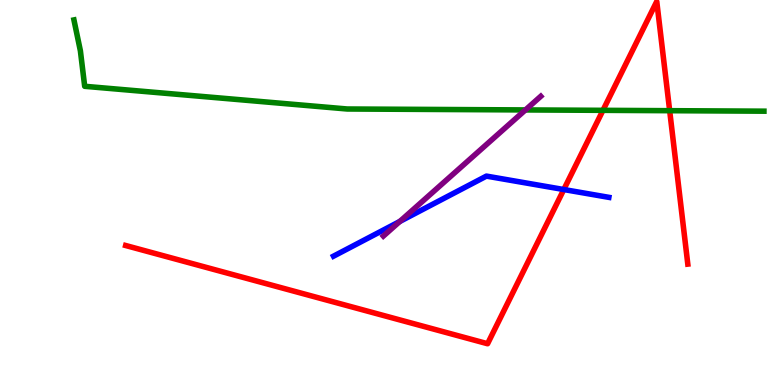[{'lines': ['blue', 'red'], 'intersections': [{'x': 7.27, 'y': 5.08}]}, {'lines': ['green', 'red'], 'intersections': [{'x': 7.78, 'y': 7.13}, {'x': 8.64, 'y': 7.13}]}, {'lines': ['purple', 'red'], 'intersections': []}, {'lines': ['blue', 'green'], 'intersections': []}, {'lines': ['blue', 'purple'], 'intersections': [{'x': 5.16, 'y': 4.25}]}, {'lines': ['green', 'purple'], 'intersections': [{'x': 6.78, 'y': 7.14}]}]